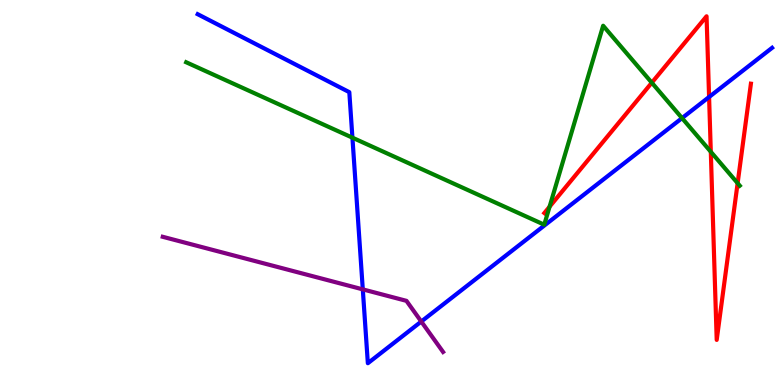[{'lines': ['blue', 'red'], 'intersections': [{'x': 9.15, 'y': 7.48}]}, {'lines': ['green', 'red'], 'intersections': [{'x': 7.09, 'y': 4.63}, {'x': 8.41, 'y': 7.85}, {'x': 9.17, 'y': 6.06}, {'x': 9.52, 'y': 5.24}]}, {'lines': ['purple', 'red'], 'intersections': []}, {'lines': ['blue', 'green'], 'intersections': [{'x': 4.55, 'y': 6.42}, {'x': 8.8, 'y': 6.93}]}, {'lines': ['blue', 'purple'], 'intersections': [{'x': 4.68, 'y': 2.48}, {'x': 5.44, 'y': 1.65}]}, {'lines': ['green', 'purple'], 'intersections': []}]